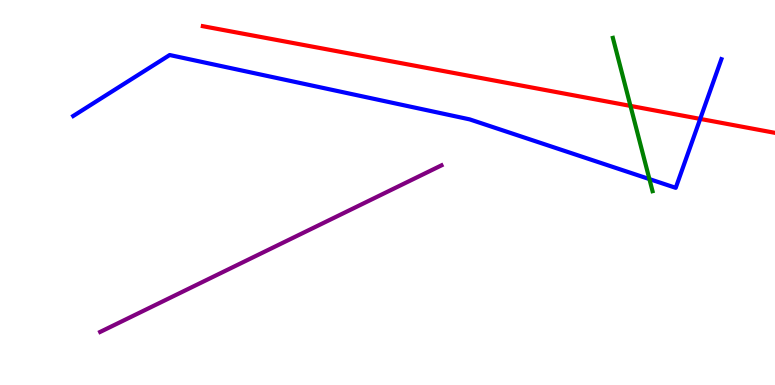[{'lines': ['blue', 'red'], 'intersections': [{'x': 9.03, 'y': 6.91}]}, {'lines': ['green', 'red'], 'intersections': [{'x': 8.14, 'y': 7.25}]}, {'lines': ['purple', 'red'], 'intersections': []}, {'lines': ['blue', 'green'], 'intersections': [{'x': 8.38, 'y': 5.35}]}, {'lines': ['blue', 'purple'], 'intersections': []}, {'lines': ['green', 'purple'], 'intersections': []}]